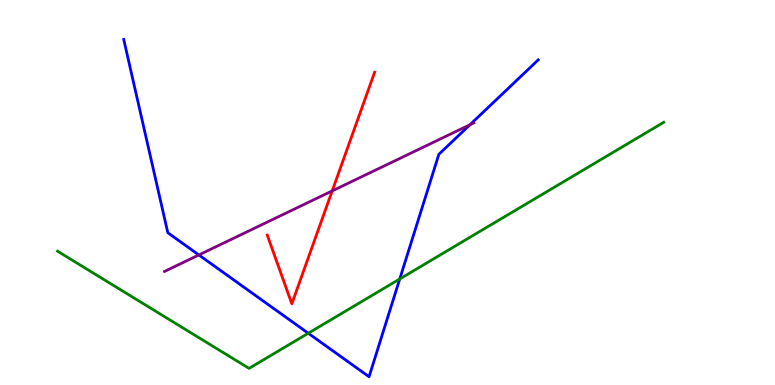[{'lines': ['blue', 'red'], 'intersections': []}, {'lines': ['green', 'red'], 'intersections': []}, {'lines': ['purple', 'red'], 'intersections': [{'x': 4.29, 'y': 5.04}]}, {'lines': ['blue', 'green'], 'intersections': [{'x': 3.98, 'y': 1.34}, {'x': 5.16, 'y': 2.75}]}, {'lines': ['blue', 'purple'], 'intersections': [{'x': 2.57, 'y': 3.38}, {'x': 6.06, 'y': 6.76}]}, {'lines': ['green', 'purple'], 'intersections': []}]